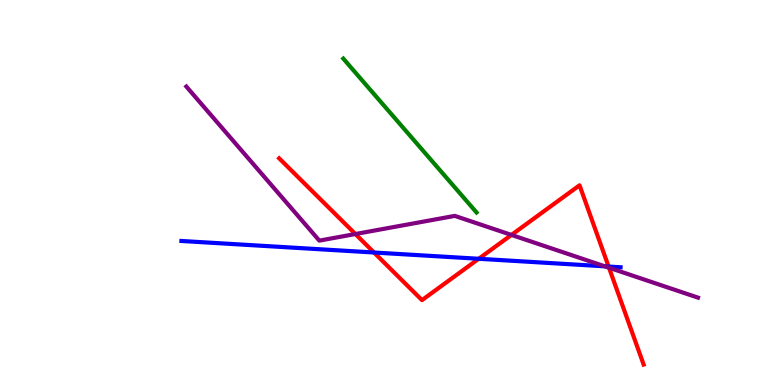[{'lines': ['blue', 'red'], 'intersections': [{'x': 4.83, 'y': 3.44}, {'x': 6.18, 'y': 3.28}, {'x': 7.85, 'y': 3.08}]}, {'lines': ['green', 'red'], 'intersections': []}, {'lines': ['purple', 'red'], 'intersections': [{'x': 4.59, 'y': 3.92}, {'x': 6.6, 'y': 3.9}, {'x': 7.86, 'y': 3.05}]}, {'lines': ['blue', 'green'], 'intersections': []}, {'lines': ['blue', 'purple'], 'intersections': [{'x': 7.8, 'y': 3.08}]}, {'lines': ['green', 'purple'], 'intersections': []}]